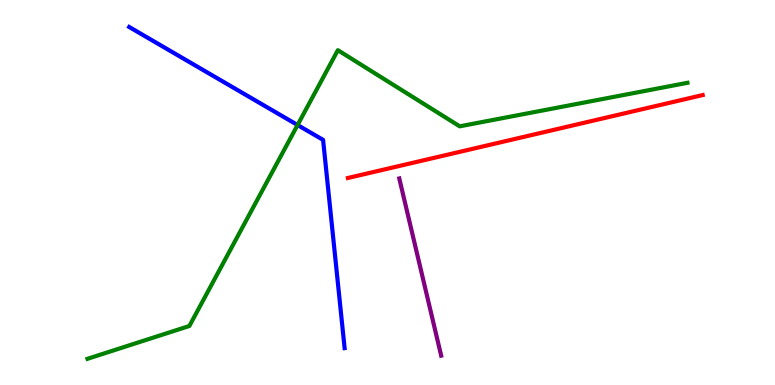[{'lines': ['blue', 'red'], 'intersections': []}, {'lines': ['green', 'red'], 'intersections': []}, {'lines': ['purple', 'red'], 'intersections': []}, {'lines': ['blue', 'green'], 'intersections': [{'x': 3.84, 'y': 6.75}]}, {'lines': ['blue', 'purple'], 'intersections': []}, {'lines': ['green', 'purple'], 'intersections': []}]